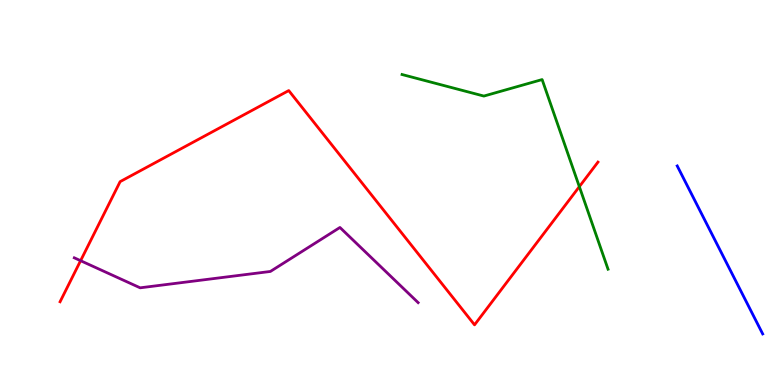[{'lines': ['blue', 'red'], 'intersections': []}, {'lines': ['green', 'red'], 'intersections': [{'x': 7.48, 'y': 5.15}]}, {'lines': ['purple', 'red'], 'intersections': [{'x': 1.04, 'y': 3.23}]}, {'lines': ['blue', 'green'], 'intersections': []}, {'lines': ['blue', 'purple'], 'intersections': []}, {'lines': ['green', 'purple'], 'intersections': []}]